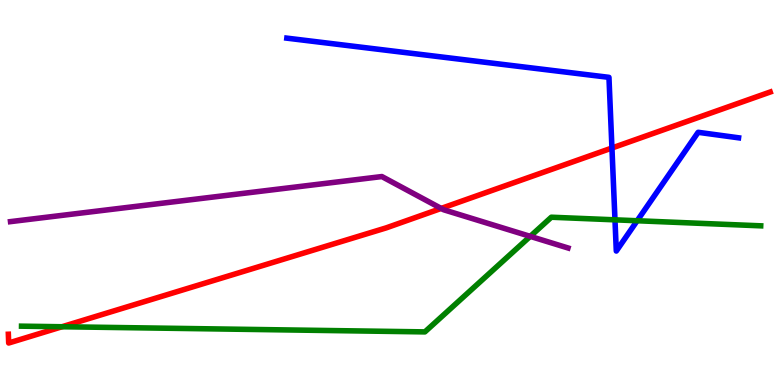[{'lines': ['blue', 'red'], 'intersections': [{'x': 7.9, 'y': 6.16}]}, {'lines': ['green', 'red'], 'intersections': [{'x': 0.8, 'y': 1.51}]}, {'lines': ['purple', 'red'], 'intersections': [{'x': 5.69, 'y': 4.59}]}, {'lines': ['blue', 'green'], 'intersections': [{'x': 7.94, 'y': 4.29}, {'x': 8.22, 'y': 4.27}]}, {'lines': ['blue', 'purple'], 'intersections': []}, {'lines': ['green', 'purple'], 'intersections': [{'x': 6.84, 'y': 3.86}]}]